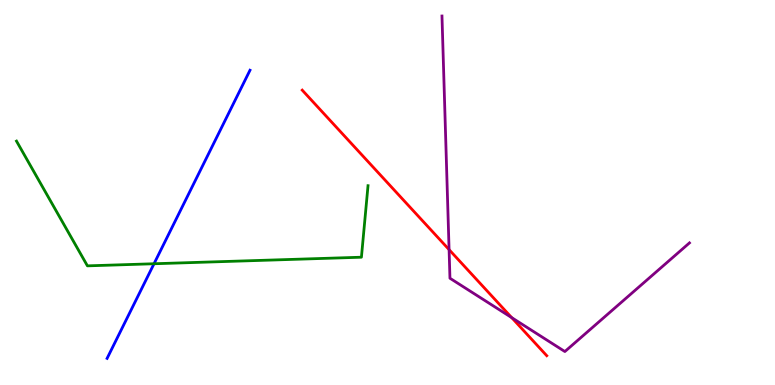[{'lines': ['blue', 'red'], 'intersections': []}, {'lines': ['green', 'red'], 'intersections': []}, {'lines': ['purple', 'red'], 'intersections': [{'x': 5.79, 'y': 3.52}, {'x': 6.6, 'y': 1.75}]}, {'lines': ['blue', 'green'], 'intersections': [{'x': 1.99, 'y': 3.15}]}, {'lines': ['blue', 'purple'], 'intersections': []}, {'lines': ['green', 'purple'], 'intersections': []}]